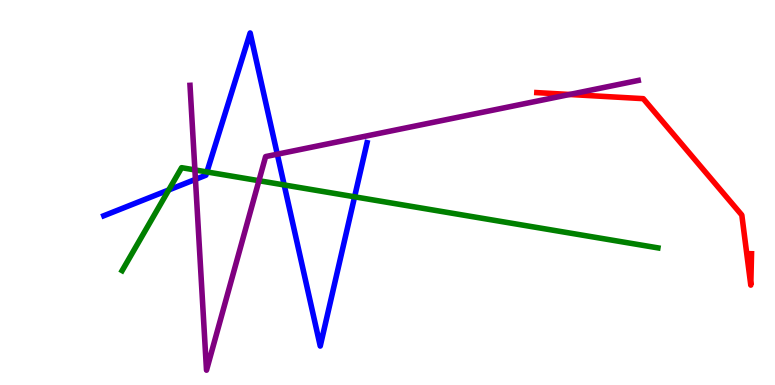[{'lines': ['blue', 'red'], 'intersections': []}, {'lines': ['green', 'red'], 'intersections': []}, {'lines': ['purple', 'red'], 'intersections': [{'x': 7.35, 'y': 7.55}]}, {'lines': ['blue', 'green'], 'intersections': [{'x': 2.18, 'y': 5.07}, {'x': 2.67, 'y': 5.53}, {'x': 3.67, 'y': 5.2}, {'x': 4.58, 'y': 4.89}]}, {'lines': ['blue', 'purple'], 'intersections': [{'x': 2.52, 'y': 5.34}, {'x': 3.58, 'y': 5.99}]}, {'lines': ['green', 'purple'], 'intersections': [{'x': 2.51, 'y': 5.59}, {'x': 3.34, 'y': 5.31}]}]